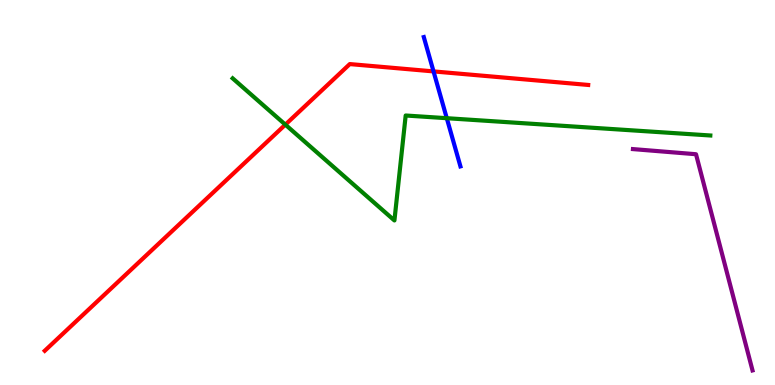[{'lines': ['blue', 'red'], 'intersections': [{'x': 5.59, 'y': 8.15}]}, {'lines': ['green', 'red'], 'intersections': [{'x': 3.68, 'y': 6.76}]}, {'lines': ['purple', 'red'], 'intersections': []}, {'lines': ['blue', 'green'], 'intersections': [{'x': 5.76, 'y': 6.93}]}, {'lines': ['blue', 'purple'], 'intersections': []}, {'lines': ['green', 'purple'], 'intersections': []}]